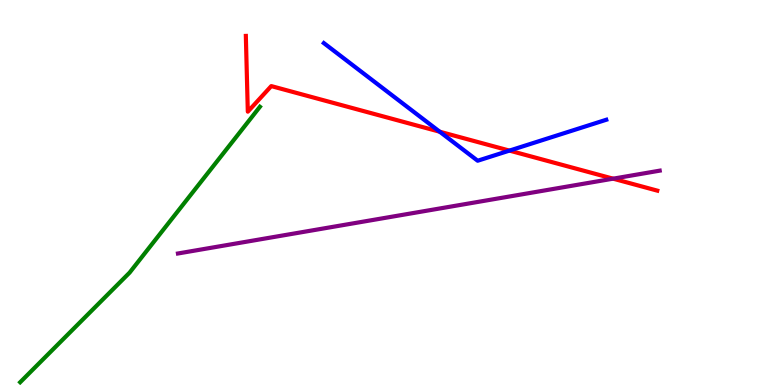[{'lines': ['blue', 'red'], 'intersections': [{'x': 5.67, 'y': 6.58}, {'x': 6.57, 'y': 6.09}]}, {'lines': ['green', 'red'], 'intersections': []}, {'lines': ['purple', 'red'], 'intersections': [{'x': 7.91, 'y': 5.36}]}, {'lines': ['blue', 'green'], 'intersections': []}, {'lines': ['blue', 'purple'], 'intersections': []}, {'lines': ['green', 'purple'], 'intersections': []}]